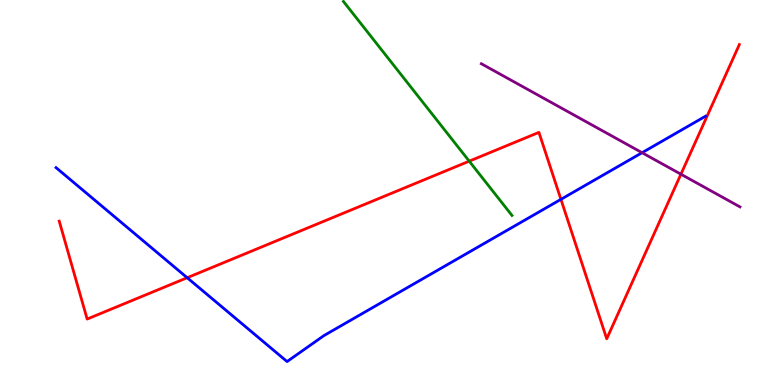[{'lines': ['blue', 'red'], 'intersections': [{'x': 2.42, 'y': 2.79}, {'x': 7.24, 'y': 4.82}]}, {'lines': ['green', 'red'], 'intersections': [{'x': 6.05, 'y': 5.81}]}, {'lines': ['purple', 'red'], 'intersections': [{'x': 8.79, 'y': 5.48}]}, {'lines': ['blue', 'green'], 'intersections': []}, {'lines': ['blue', 'purple'], 'intersections': [{'x': 8.28, 'y': 6.03}]}, {'lines': ['green', 'purple'], 'intersections': []}]